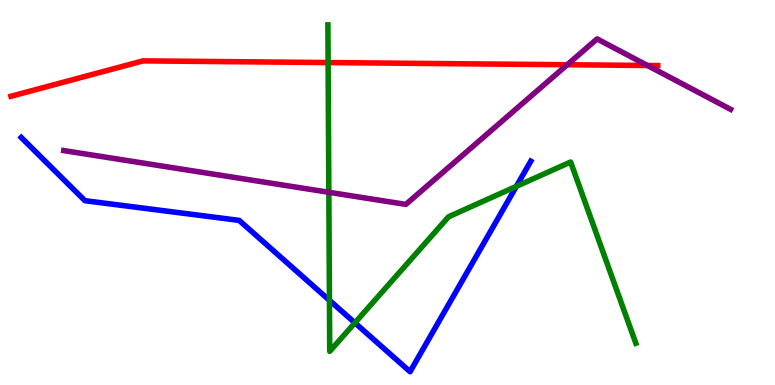[{'lines': ['blue', 'red'], 'intersections': []}, {'lines': ['green', 'red'], 'intersections': [{'x': 4.23, 'y': 8.38}]}, {'lines': ['purple', 'red'], 'intersections': [{'x': 7.32, 'y': 8.32}, {'x': 8.35, 'y': 8.3}]}, {'lines': ['blue', 'green'], 'intersections': [{'x': 4.25, 'y': 2.2}, {'x': 4.58, 'y': 1.61}, {'x': 6.66, 'y': 5.16}]}, {'lines': ['blue', 'purple'], 'intersections': []}, {'lines': ['green', 'purple'], 'intersections': [{'x': 4.24, 'y': 5.01}]}]